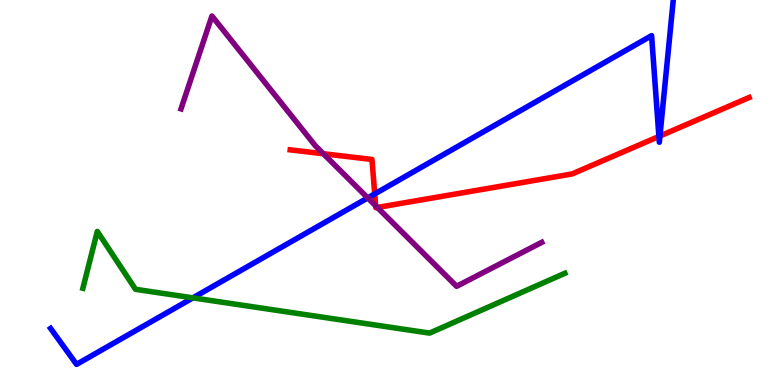[{'lines': ['blue', 'red'], 'intersections': [{'x': 4.84, 'y': 4.96}, {'x': 8.5, 'y': 6.46}, {'x': 8.52, 'y': 6.47}]}, {'lines': ['green', 'red'], 'intersections': []}, {'lines': ['purple', 'red'], 'intersections': [{'x': 4.17, 'y': 6.01}, {'x': 4.85, 'y': 4.66}, {'x': 4.87, 'y': 4.61}]}, {'lines': ['blue', 'green'], 'intersections': [{'x': 2.49, 'y': 2.26}]}, {'lines': ['blue', 'purple'], 'intersections': [{'x': 4.75, 'y': 4.86}]}, {'lines': ['green', 'purple'], 'intersections': []}]